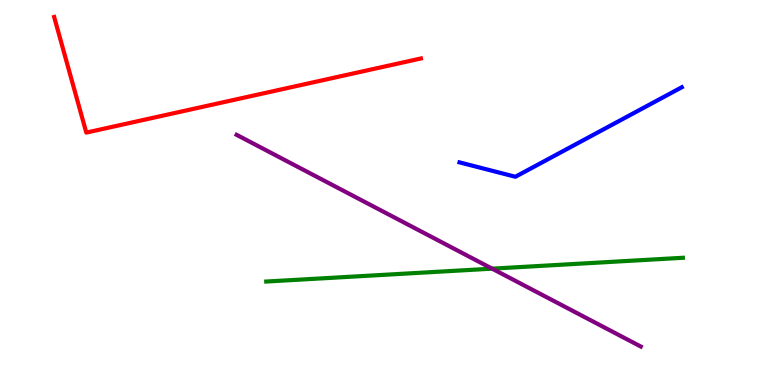[{'lines': ['blue', 'red'], 'intersections': []}, {'lines': ['green', 'red'], 'intersections': []}, {'lines': ['purple', 'red'], 'intersections': []}, {'lines': ['blue', 'green'], 'intersections': []}, {'lines': ['blue', 'purple'], 'intersections': []}, {'lines': ['green', 'purple'], 'intersections': [{'x': 6.35, 'y': 3.02}]}]